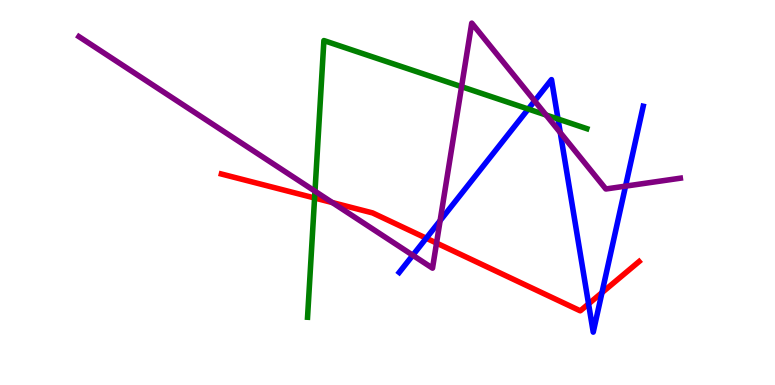[{'lines': ['blue', 'red'], 'intersections': [{'x': 5.5, 'y': 3.81}, {'x': 7.59, 'y': 2.11}, {'x': 7.77, 'y': 2.4}]}, {'lines': ['green', 'red'], 'intersections': [{'x': 4.06, 'y': 4.86}]}, {'lines': ['purple', 'red'], 'intersections': [{'x': 4.29, 'y': 4.74}, {'x': 5.63, 'y': 3.69}]}, {'lines': ['blue', 'green'], 'intersections': [{'x': 6.82, 'y': 7.17}, {'x': 7.2, 'y': 6.91}]}, {'lines': ['blue', 'purple'], 'intersections': [{'x': 5.33, 'y': 3.37}, {'x': 5.68, 'y': 4.27}, {'x': 6.9, 'y': 7.38}, {'x': 7.23, 'y': 6.56}, {'x': 8.07, 'y': 5.17}]}, {'lines': ['green', 'purple'], 'intersections': [{'x': 4.06, 'y': 5.03}, {'x': 5.96, 'y': 7.75}, {'x': 7.05, 'y': 7.01}]}]